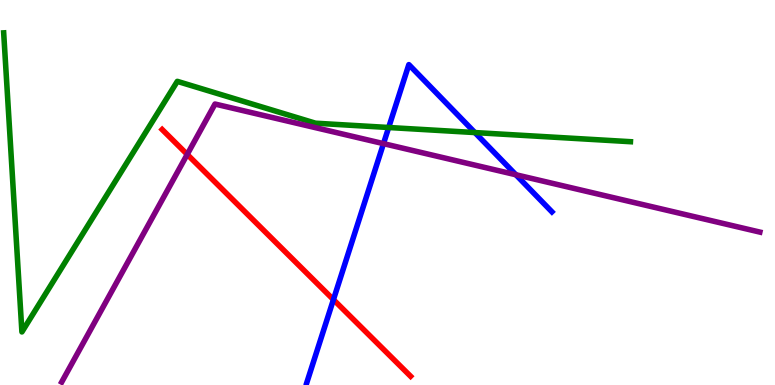[{'lines': ['blue', 'red'], 'intersections': [{'x': 4.3, 'y': 2.22}]}, {'lines': ['green', 'red'], 'intersections': []}, {'lines': ['purple', 'red'], 'intersections': [{'x': 2.42, 'y': 5.99}]}, {'lines': ['blue', 'green'], 'intersections': [{'x': 5.02, 'y': 6.69}, {'x': 6.13, 'y': 6.56}]}, {'lines': ['blue', 'purple'], 'intersections': [{'x': 4.95, 'y': 6.27}, {'x': 6.66, 'y': 5.46}]}, {'lines': ['green', 'purple'], 'intersections': []}]